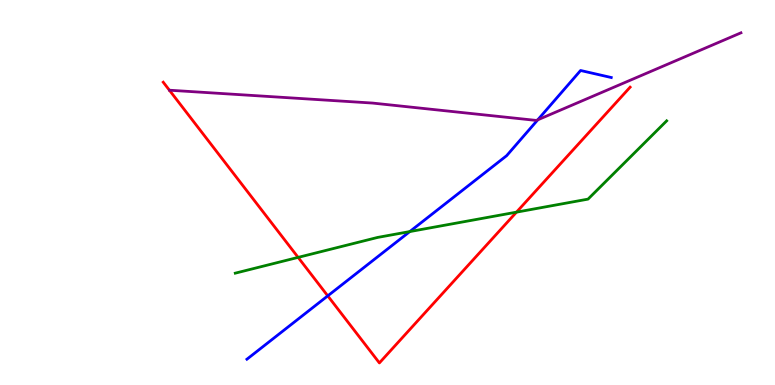[{'lines': ['blue', 'red'], 'intersections': [{'x': 4.23, 'y': 2.32}]}, {'lines': ['green', 'red'], 'intersections': [{'x': 3.85, 'y': 3.31}, {'x': 6.66, 'y': 4.49}]}, {'lines': ['purple', 'red'], 'intersections': []}, {'lines': ['blue', 'green'], 'intersections': [{'x': 5.29, 'y': 3.99}]}, {'lines': ['blue', 'purple'], 'intersections': [{'x': 6.94, 'y': 6.89}]}, {'lines': ['green', 'purple'], 'intersections': []}]